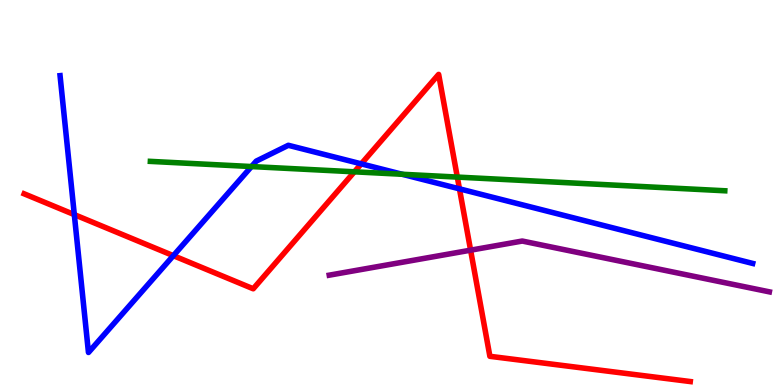[{'lines': ['blue', 'red'], 'intersections': [{'x': 0.959, 'y': 4.43}, {'x': 2.24, 'y': 3.36}, {'x': 4.66, 'y': 5.74}, {'x': 5.93, 'y': 5.1}]}, {'lines': ['green', 'red'], 'intersections': [{'x': 4.57, 'y': 5.54}, {'x': 5.9, 'y': 5.4}]}, {'lines': ['purple', 'red'], 'intersections': [{'x': 6.07, 'y': 3.5}]}, {'lines': ['blue', 'green'], 'intersections': [{'x': 3.24, 'y': 5.67}, {'x': 5.19, 'y': 5.47}]}, {'lines': ['blue', 'purple'], 'intersections': []}, {'lines': ['green', 'purple'], 'intersections': []}]